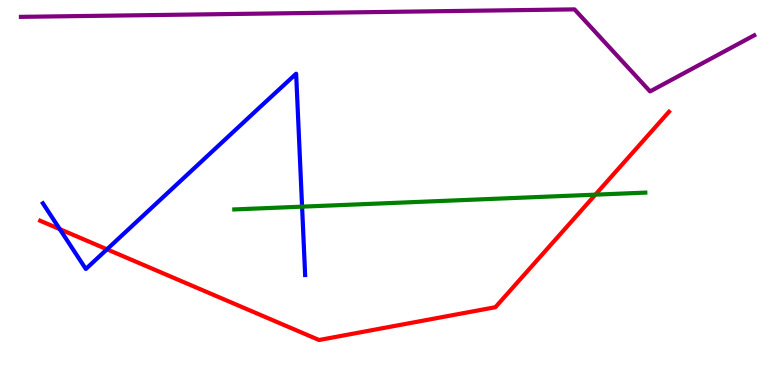[{'lines': ['blue', 'red'], 'intersections': [{'x': 0.771, 'y': 4.05}, {'x': 1.38, 'y': 3.52}]}, {'lines': ['green', 'red'], 'intersections': [{'x': 7.68, 'y': 4.94}]}, {'lines': ['purple', 'red'], 'intersections': []}, {'lines': ['blue', 'green'], 'intersections': [{'x': 3.9, 'y': 4.63}]}, {'lines': ['blue', 'purple'], 'intersections': []}, {'lines': ['green', 'purple'], 'intersections': []}]